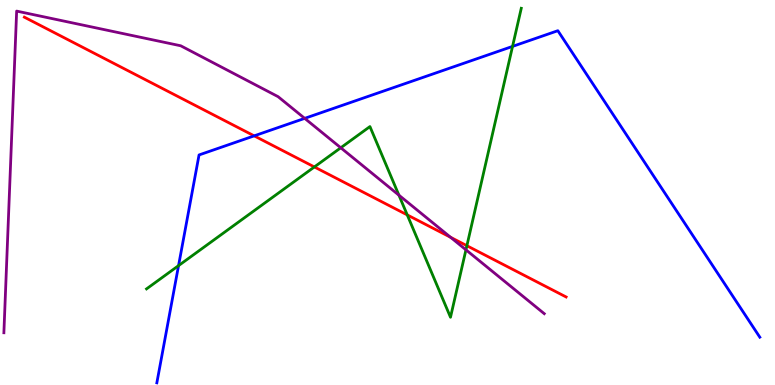[{'lines': ['blue', 'red'], 'intersections': [{'x': 3.28, 'y': 6.47}]}, {'lines': ['green', 'red'], 'intersections': [{'x': 4.06, 'y': 5.66}, {'x': 5.25, 'y': 4.42}, {'x': 6.02, 'y': 3.62}]}, {'lines': ['purple', 'red'], 'intersections': [{'x': 5.81, 'y': 3.84}]}, {'lines': ['blue', 'green'], 'intersections': [{'x': 2.3, 'y': 3.1}, {'x': 6.61, 'y': 8.79}]}, {'lines': ['blue', 'purple'], 'intersections': [{'x': 3.93, 'y': 6.93}]}, {'lines': ['green', 'purple'], 'intersections': [{'x': 4.4, 'y': 6.16}, {'x': 5.15, 'y': 4.93}, {'x': 6.01, 'y': 3.51}]}]